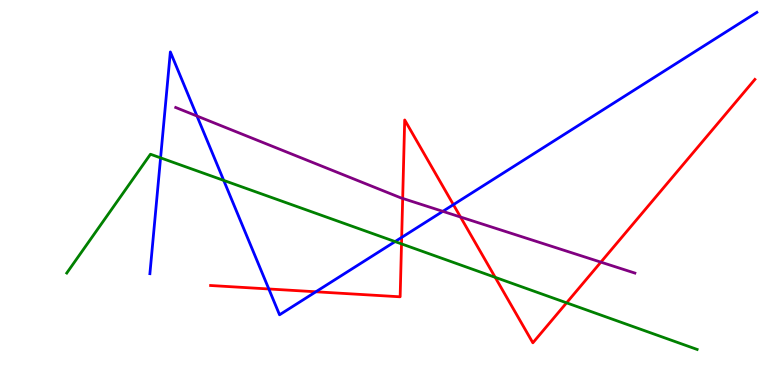[{'lines': ['blue', 'red'], 'intersections': [{'x': 3.47, 'y': 2.49}, {'x': 4.08, 'y': 2.42}, {'x': 5.18, 'y': 3.83}, {'x': 5.85, 'y': 4.68}]}, {'lines': ['green', 'red'], 'intersections': [{'x': 5.18, 'y': 3.67}, {'x': 6.39, 'y': 2.8}, {'x': 7.31, 'y': 2.13}]}, {'lines': ['purple', 'red'], 'intersections': [{'x': 5.2, 'y': 4.85}, {'x': 5.94, 'y': 4.36}, {'x': 7.75, 'y': 3.19}]}, {'lines': ['blue', 'green'], 'intersections': [{'x': 2.07, 'y': 5.9}, {'x': 2.89, 'y': 5.31}, {'x': 5.1, 'y': 3.73}]}, {'lines': ['blue', 'purple'], 'intersections': [{'x': 2.54, 'y': 6.99}, {'x': 5.71, 'y': 4.51}]}, {'lines': ['green', 'purple'], 'intersections': []}]